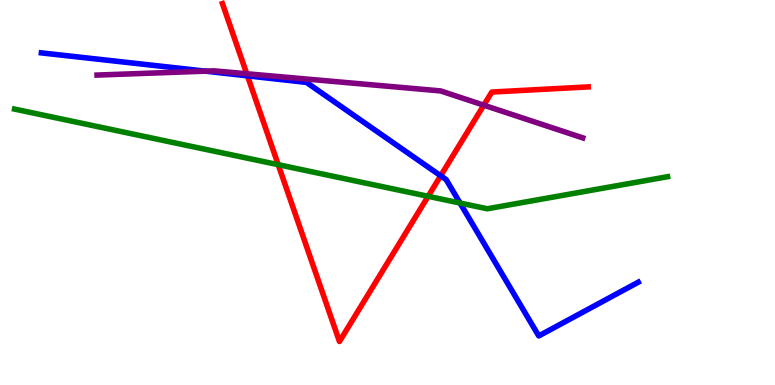[{'lines': ['blue', 'red'], 'intersections': [{'x': 3.19, 'y': 8.03}, {'x': 5.69, 'y': 5.43}]}, {'lines': ['green', 'red'], 'intersections': [{'x': 3.59, 'y': 5.72}, {'x': 5.52, 'y': 4.9}]}, {'lines': ['purple', 'red'], 'intersections': [{'x': 3.18, 'y': 8.08}, {'x': 6.24, 'y': 7.27}]}, {'lines': ['blue', 'green'], 'intersections': [{'x': 5.94, 'y': 4.73}]}, {'lines': ['blue', 'purple'], 'intersections': [{'x': 2.65, 'y': 8.15}]}, {'lines': ['green', 'purple'], 'intersections': []}]